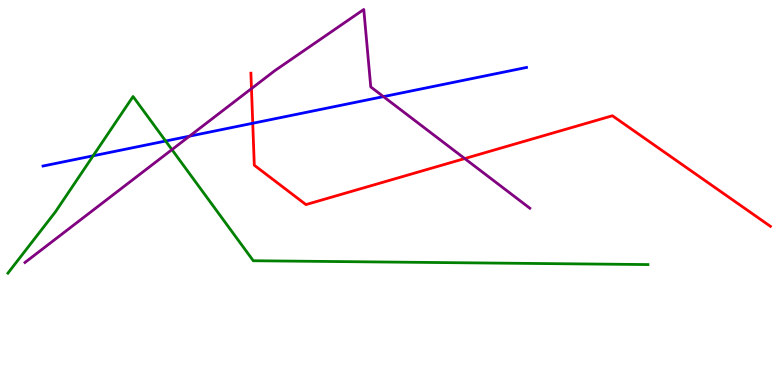[{'lines': ['blue', 'red'], 'intersections': [{'x': 3.26, 'y': 6.8}]}, {'lines': ['green', 'red'], 'intersections': []}, {'lines': ['purple', 'red'], 'intersections': [{'x': 3.24, 'y': 7.7}, {'x': 6.0, 'y': 5.88}]}, {'lines': ['blue', 'green'], 'intersections': [{'x': 1.2, 'y': 5.95}, {'x': 2.14, 'y': 6.34}]}, {'lines': ['blue', 'purple'], 'intersections': [{'x': 2.45, 'y': 6.46}, {'x': 4.95, 'y': 7.49}]}, {'lines': ['green', 'purple'], 'intersections': [{'x': 2.22, 'y': 6.11}]}]